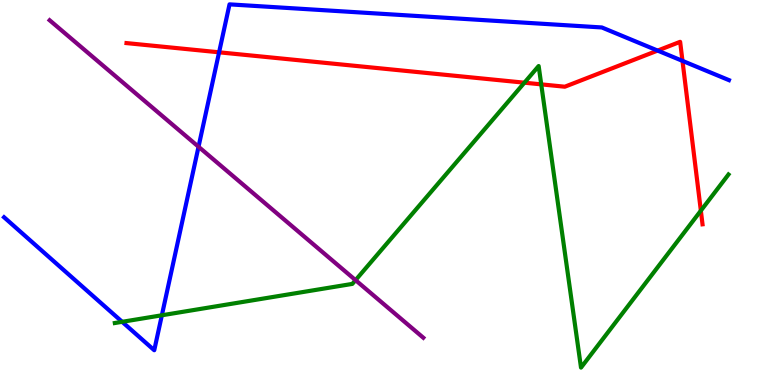[{'lines': ['blue', 'red'], 'intersections': [{'x': 2.83, 'y': 8.64}, {'x': 8.49, 'y': 8.69}, {'x': 8.81, 'y': 8.42}]}, {'lines': ['green', 'red'], 'intersections': [{'x': 6.77, 'y': 7.85}, {'x': 6.98, 'y': 7.81}, {'x': 9.04, 'y': 4.53}]}, {'lines': ['purple', 'red'], 'intersections': []}, {'lines': ['blue', 'green'], 'intersections': [{'x': 1.58, 'y': 1.64}, {'x': 2.09, 'y': 1.81}]}, {'lines': ['blue', 'purple'], 'intersections': [{'x': 2.56, 'y': 6.19}]}, {'lines': ['green', 'purple'], 'intersections': [{'x': 4.59, 'y': 2.72}]}]